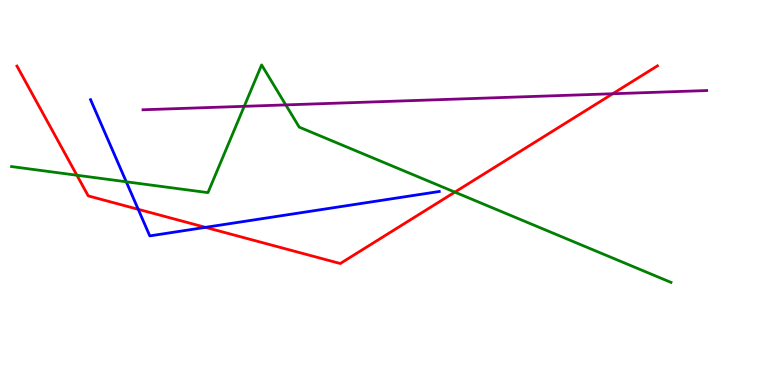[{'lines': ['blue', 'red'], 'intersections': [{'x': 1.78, 'y': 4.56}, {'x': 2.65, 'y': 4.09}]}, {'lines': ['green', 'red'], 'intersections': [{'x': 0.992, 'y': 5.45}, {'x': 5.87, 'y': 5.01}]}, {'lines': ['purple', 'red'], 'intersections': [{'x': 7.91, 'y': 7.56}]}, {'lines': ['blue', 'green'], 'intersections': [{'x': 1.63, 'y': 5.28}]}, {'lines': ['blue', 'purple'], 'intersections': []}, {'lines': ['green', 'purple'], 'intersections': [{'x': 3.15, 'y': 7.24}, {'x': 3.69, 'y': 7.28}]}]